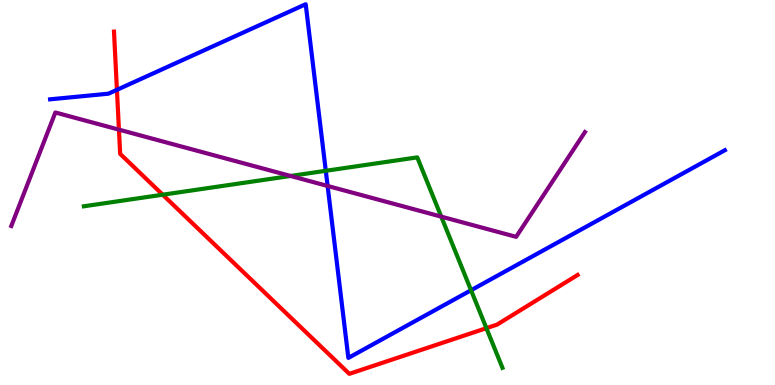[{'lines': ['blue', 'red'], 'intersections': [{'x': 1.51, 'y': 7.67}]}, {'lines': ['green', 'red'], 'intersections': [{'x': 2.1, 'y': 4.94}, {'x': 6.28, 'y': 1.48}]}, {'lines': ['purple', 'red'], 'intersections': [{'x': 1.53, 'y': 6.63}]}, {'lines': ['blue', 'green'], 'intersections': [{'x': 4.2, 'y': 5.56}, {'x': 6.08, 'y': 2.46}]}, {'lines': ['blue', 'purple'], 'intersections': [{'x': 4.23, 'y': 5.17}]}, {'lines': ['green', 'purple'], 'intersections': [{'x': 3.75, 'y': 5.43}, {'x': 5.69, 'y': 4.37}]}]